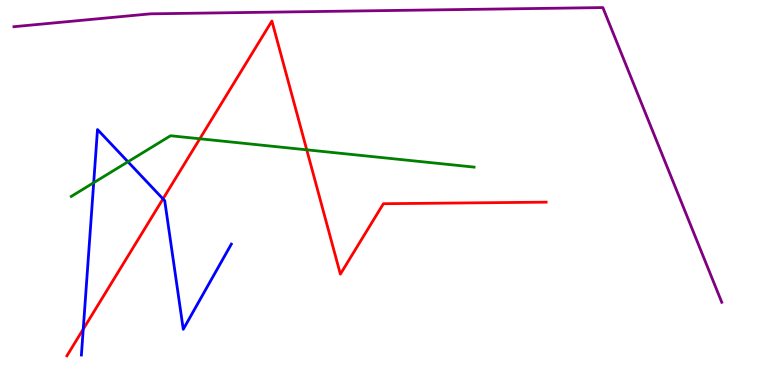[{'lines': ['blue', 'red'], 'intersections': [{'x': 1.07, 'y': 1.45}, {'x': 2.1, 'y': 4.83}]}, {'lines': ['green', 'red'], 'intersections': [{'x': 2.58, 'y': 6.4}, {'x': 3.96, 'y': 6.11}]}, {'lines': ['purple', 'red'], 'intersections': []}, {'lines': ['blue', 'green'], 'intersections': [{'x': 1.21, 'y': 5.25}, {'x': 1.65, 'y': 5.8}]}, {'lines': ['blue', 'purple'], 'intersections': []}, {'lines': ['green', 'purple'], 'intersections': []}]